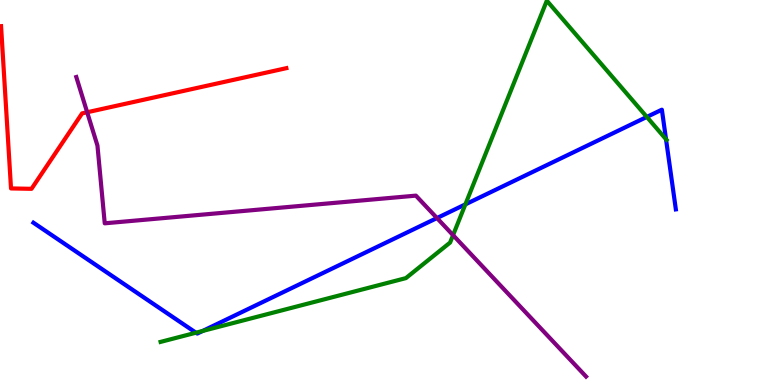[{'lines': ['blue', 'red'], 'intersections': []}, {'lines': ['green', 'red'], 'intersections': []}, {'lines': ['purple', 'red'], 'intersections': [{'x': 1.12, 'y': 7.08}]}, {'lines': ['blue', 'green'], 'intersections': [{'x': 2.53, 'y': 1.36}, {'x': 2.62, 'y': 1.4}, {'x': 6.0, 'y': 4.69}, {'x': 8.35, 'y': 6.96}, {'x': 8.59, 'y': 6.38}]}, {'lines': ['blue', 'purple'], 'intersections': [{'x': 5.64, 'y': 4.34}]}, {'lines': ['green', 'purple'], 'intersections': [{'x': 5.85, 'y': 3.89}]}]